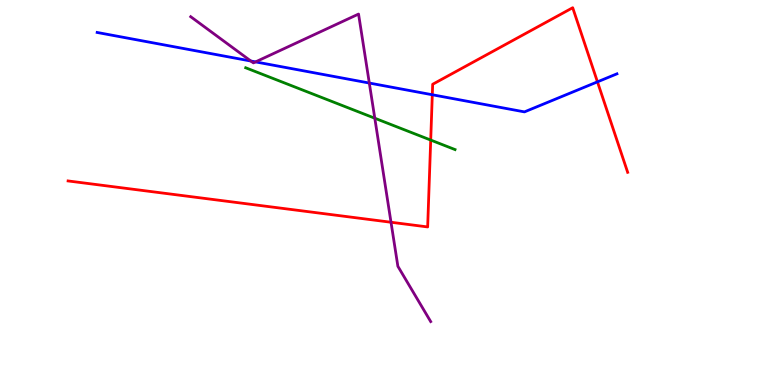[{'lines': ['blue', 'red'], 'intersections': [{'x': 5.58, 'y': 7.54}, {'x': 7.71, 'y': 7.87}]}, {'lines': ['green', 'red'], 'intersections': [{'x': 5.56, 'y': 6.36}]}, {'lines': ['purple', 'red'], 'intersections': [{'x': 5.05, 'y': 4.23}]}, {'lines': ['blue', 'green'], 'intersections': []}, {'lines': ['blue', 'purple'], 'intersections': [{'x': 3.24, 'y': 8.41}, {'x': 3.3, 'y': 8.39}, {'x': 4.77, 'y': 7.84}]}, {'lines': ['green', 'purple'], 'intersections': [{'x': 4.84, 'y': 6.93}]}]